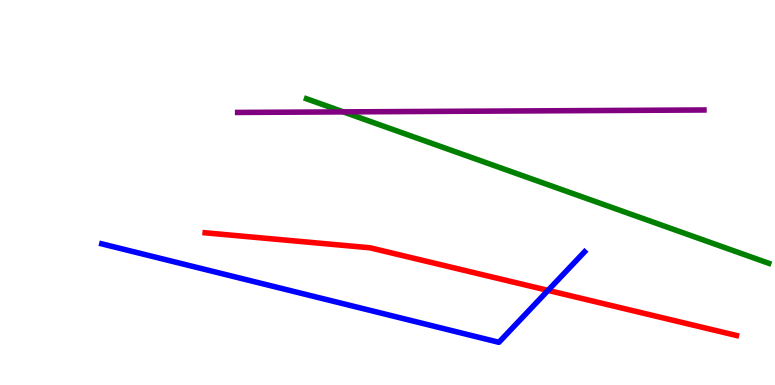[{'lines': ['blue', 'red'], 'intersections': [{'x': 7.07, 'y': 2.46}]}, {'lines': ['green', 'red'], 'intersections': []}, {'lines': ['purple', 'red'], 'intersections': []}, {'lines': ['blue', 'green'], 'intersections': []}, {'lines': ['blue', 'purple'], 'intersections': []}, {'lines': ['green', 'purple'], 'intersections': [{'x': 4.43, 'y': 7.09}]}]